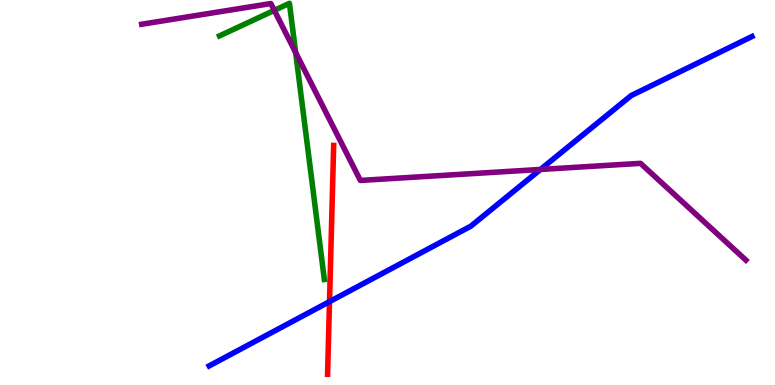[{'lines': ['blue', 'red'], 'intersections': [{'x': 4.25, 'y': 2.17}]}, {'lines': ['green', 'red'], 'intersections': []}, {'lines': ['purple', 'red'], 'intersections': []}, {'lines': ['blue', 'green'], 'intersections': []}, {'lines': ['blue', 'purple'], 'intersections': [{'x': 6.97, 'y': 5.6}]}, {'lines': ['green', 'purple'], 'intersections': [{'x': 3.54, 'y': 9.73}, {'x': 3.81, 'y': 8.63}]}]